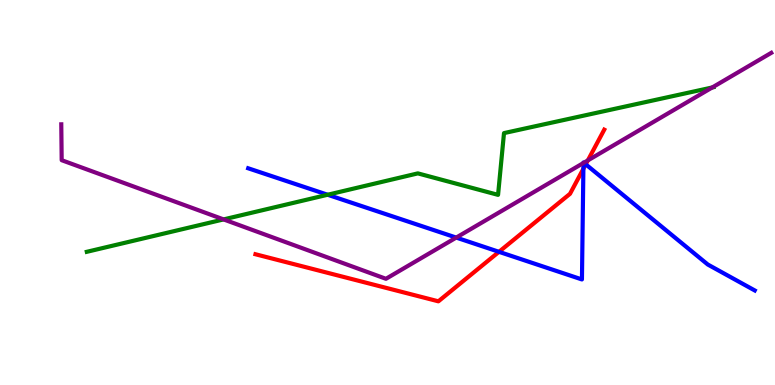[{'lines': ['blue', 'red'], 'intersections': [{'x': 6.44, 'y': 3.46}, {'x': 7.53, 'y': 5.62}, {'x': 7.56, 'y': 5.73}]}, {'lines': ['green', 'red'], 'intersections': []}, {'lines': ['purple', 'red'], 'intersections': [{'x': 7.59, 'y': 5.83}]}, {'lines': ['blue', 'green'], 'intersections': [{'x': 4.23, 'y': 4.94}]}, {'lines': ['blue', 'purple'], 'intersections': [{'x': 5.89, 'y': 3.83}, {'x': 7.53, 'y': 5.77}, {'x': 7.53, 'y': 5.77}]}, {'lines': ['green', 'purple'], 'intersections': [{'x': 2.88, 'y': 4.3}, {'x': 9.19, 'y': 7.73}]}]